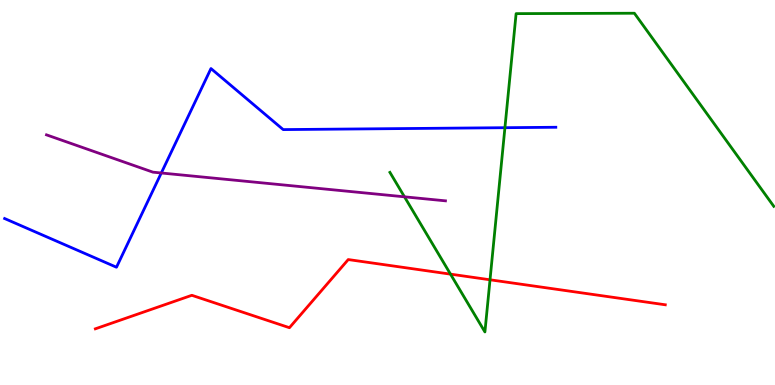[{'lines': ['blue', 'red'], 'intersections': []}, {'lines': ['green', 'red'], 'intersections': [{'x': 5.81, 'y': 2.88}, {'x': 6.32, 'y': 2.73}]}, {'lines': ['purple', 'red'], 'intersections': []}, {'lines': ['blue', 'green'], 'intersections': [{'x': 6.52, 'y': 6.68}]}, {'lines': ['blue', 'purple'], 'intersections': [{'x': 2.08, 'y': 5.51}]}, {'lines': ['green', 'purple'], 'intersections': [{'x': 5.22, 'y': 4.89}]}]